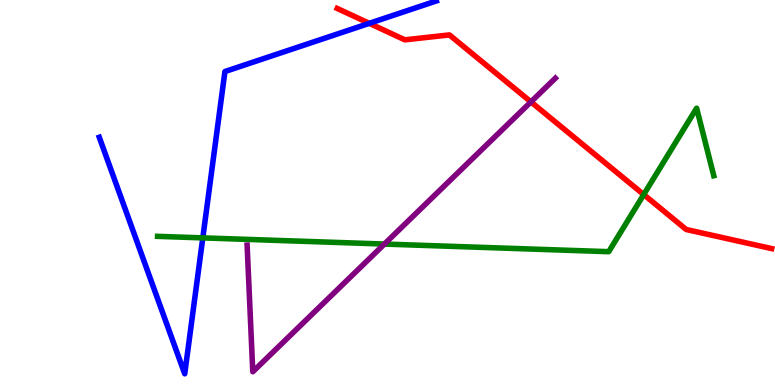[{'lines': ['blue', 'red'], 'intersections': [{'x': 4.76, 'y': 9.39}]}, {'lines': ['green', 'red'], 'intersections': [{'x': 8.31, 'y': 4.95}]}, {'lines': ['purple', 'red'], 'intersections': [{'x': 6.85, 'y': 7.35}]}, {'lines': ['blue', 'green'], 'intersections': [{'x': 2.62, 'y': 3.82}]}, {'lines': ['blue', 'purple'], 'intersections': []}, {'lines': ['green', 'purple'], 'intersections': [{'x': 4.96, 'y': 3.66}]}]